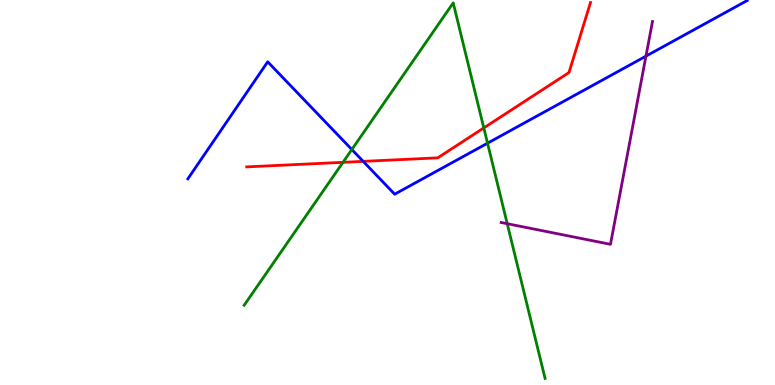[{'lines': ['blue', 'red'], 'intersections': [{'x': 4.69, 'y': 5.81}]}, {'lines': ['green', 'red'], 'intersections': [{'x': 4.43, 'y': 5.78}, {'x': 6.24, 'y': 6.68}]}, {'lines': ['purple', 'red'], 'intersections': []}, {'lines': ['blue', 'green'], 'intersections': [{'x': 4.54, 'y': 6.12}, {'x': 6.29, 'y': 6.28}]}, {'lines': ['blue', 'purple'], 'intersections': [{'x': 8.33, 'y': 8.54}]}, {'lines': ['green', 'purple'], 'intersections': [{'x': 6.54, 'y': 4.19}]}]